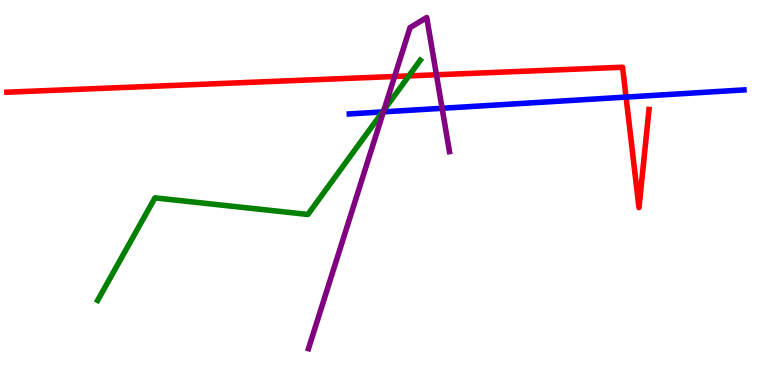[{'lines': ['blue', 'red'], 'intersections': [{'x': 8.08, 'y': 7.48}]}, {'lines': ['green', 'red'], 'intersections': [{'x': 5.28, 'y': 8.03}]}, {'lines': ['purple', 'red'], 'intersections': [{'x': 5.09, 'y': 8.01}, {'x': 5.63, 'y': 8.06}]}, {'lines': ['blue', 'green'], 'intersections': [{'x': 4.94, 'y': 7.09}]}, {'lines': ['blue', 'purple'], 'intersections': [{'x': 4.95, 'y': 7.09}, {'x': 5.7, 'y': 7.19}]}, {'lines': ['green', 'purple'], 'intersections': [{'x': 4.95, 'y': 7.14}]}]